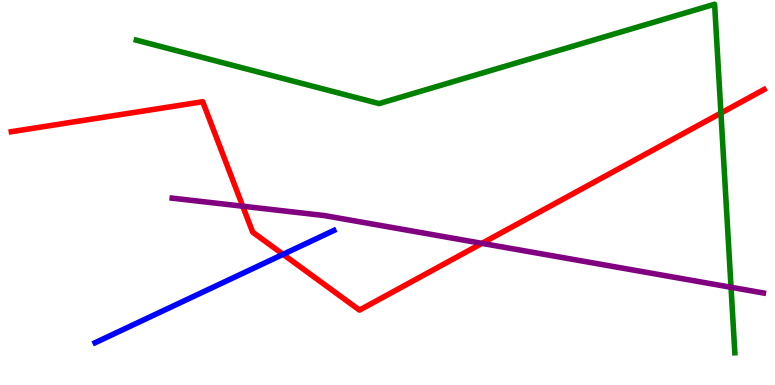[{'lines': ['blue', 'red'], 'intersections': [{'x': 3.65, 'y': 3.39}]}, {'lines': ['green', 'red'], 'intersections': [{'x': 9.3, 'y': 7.06}]}, {'lines': ['purple', 'red'], 'intersections': [{'x': 3.13, 'y': 4.64}, {'x': 6.22, 'y': 3.68}]}, {'lines': ['blue', 'green'], 'intersections': []}, {'lines': ['blue', 'purple'], 'intersections': []}, {'lines': ['green', 'purple'], 'intersections': [{'x': 9.43, 'y': 2.54}]}]